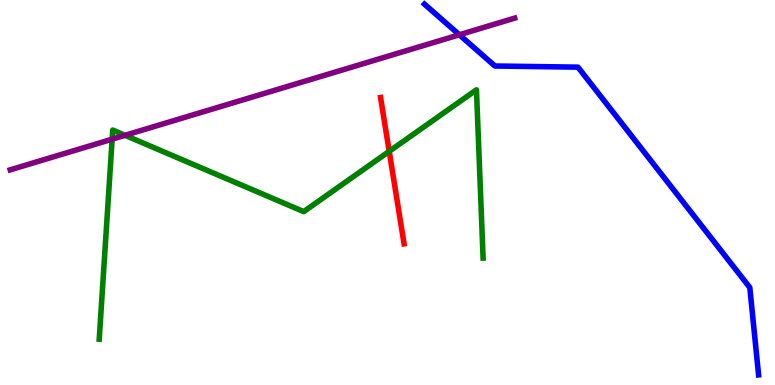[{'lines': ['blue', 'red'], 'intersections': []}, {'lines': ['green', 'red'], 'intersections': [{'x': 5.02, 'y': 6.07}]}, {'lines': ['purple', 'red'], 'intersections': []}, {'lines': ['blue', 'green'], 'intersections': []}, {'lines': ['blue', 'purple'], 'intersections': [{'x': 5.93, 'y': 9.1}]}, {'lines': ['green', 'purple'], 'intersections': [{'x': 1.45, 'y': 6.39}, {'x': 1.61, 'y': 6.49}]}]